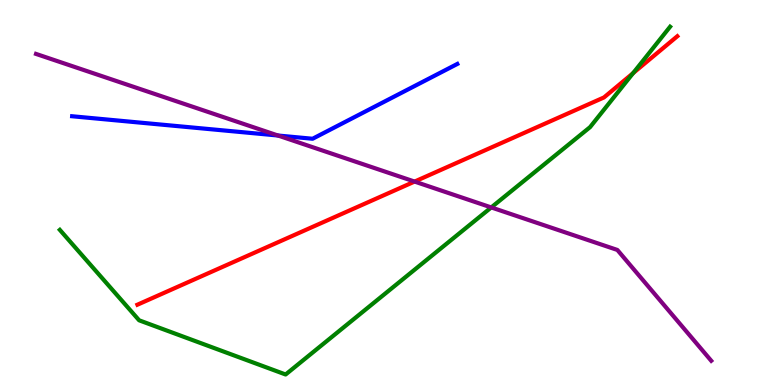[{'lines': ['blue', 'red'], 'intersections': []}, {'lines': ['green', 'red'], 'intersections': [{'x': 8.17, 'y': 8.1}]}, {'lines': ['purple', 'red'], 'intersections': [{'x': 5.35, 'y': 5.28}]}, {'lines': ['blue', 'green'], 'intersections': []}, {'lines': ['blue', 'purple'], 'intersections': [{'x': 3.59, 'y': 6.48}]}, {'lines': ['green', 'purple'], 'intersections': [{'x': 6.34, 'y': 4.61}]}]